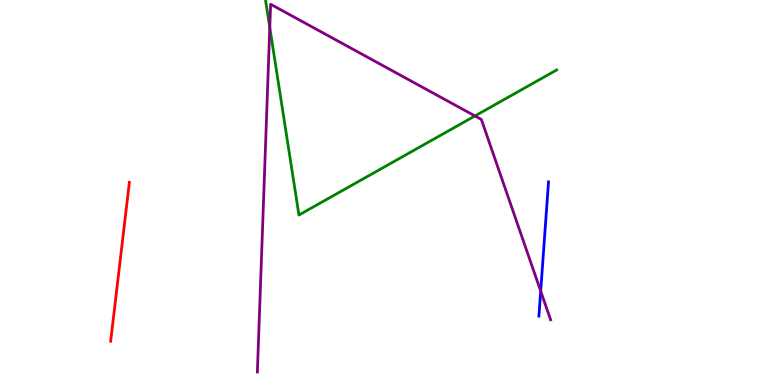[{'lines': ['blue', 'red'], 'intersections': []}, {'lines': ['green', 'red'], 'intersections': []}, {'lines': ['purple', 'red'], 'intersections': []}, {'lines': ['blue', 'green'], 'intersections': []}, {'lines': ['blue', 'purple'], 'intersections': [{'x': 6.98, 'y': 2.44}]}, {'lines': ['green', 'purple'], 'intersections': [{'x': 3.48, 'y': 9.28}, {'x': 6.13, 'y': 6.99}]}]